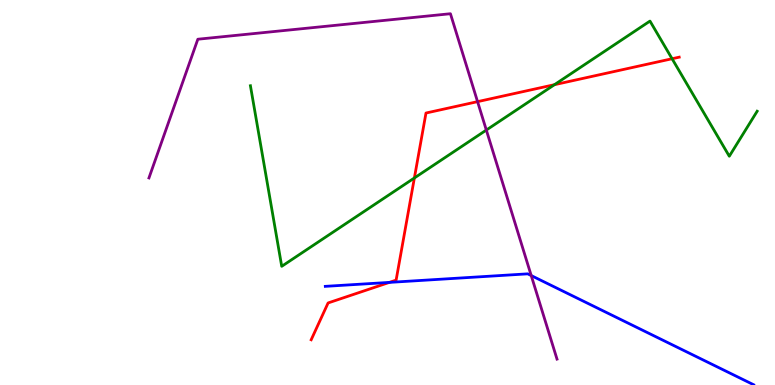[{'lines': ['blue', 'red'], 'intersections': [{'x': 5.02, 'y': 2.67}]}, {'lines': ['green', 'red'], 'intersections': [{'x': 5.35, 'y': 5.38}, {'x': 7.15, 'y': 7.8}, {'x': 8.67, 'y': 8.47}]}, {'lines': ['purple', 'red'], 'intersections': [{'x': 6.16, 'y': 7.36}]}, {'lines': ['blue', 'green'], 'intersections': []}, {'lines': ['blue', 'purple'], 'intersections': [{'x': 6.85, 'y': 2.84}]}, {'lines': ['green', 'purple'], 'intersections': [{'x': 6.28, 'y': 6.62}]}]